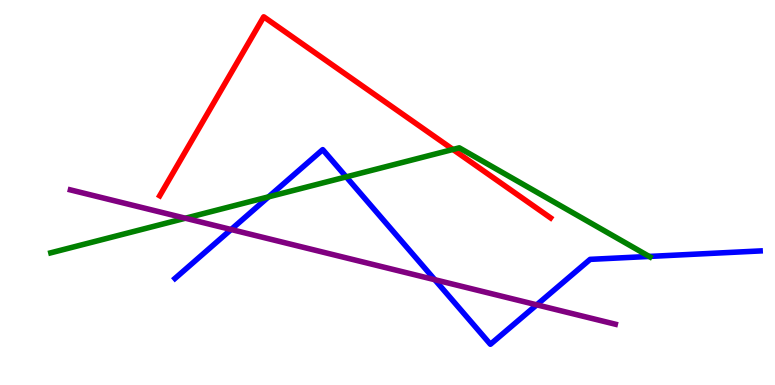[{'lines': ['blue', 'red'], 'intersections': []}, {'lines': ['green', 'red'], 'intersections': [{'x': 5.84, 'y': 6.12}]}, {'lines': ['purple', 'red'], 'intersections': []}, {'lines': ['blue', 'green'], 'intersections': [{'x': 3.47, 'y': 4.89}, {'x': 4.47, 'y': 5.41}, {'x': 8.38, 'y': 3.34}]}, {'lines': ['blue', 'purple'], 'intersections': [{'x': 2.98, 'y': 4.04}, {'x': 5.61, 'y': 2.73}, {'x': 6.93, 'y': 2.08}]}, {'lines': ['green', 'purple'], 'intersections': [{'x': 2.39, 'y': 4.33}]}]